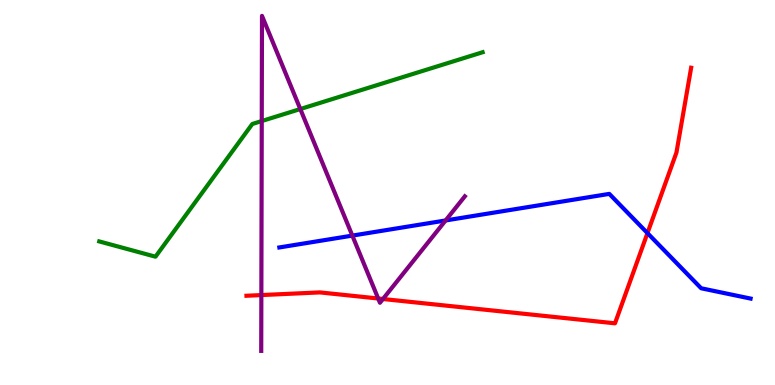[{'lines': ['blue', 'red'], 'intersections': [{'x': 8.35, 'y': 3.95}]}, {'lines': ['green', 'red'], 'intersections': []}, {'lines': ['purple', 'red'], 'intersections': [{'x': 3.37, 'y': 2.34}, {'x': 4.88, 'y': 2.25}, {'x': 4.94, 'y': 2.23}]}, {'lines': ['blue', 'green'], 'intersections': []}, {'lines': ['blue', 'purple'], 'intersections': [{'x': 4.55, 'y': 3.88}, {'x': 5.75, 'y': 4.27}]}, {'lines': ['green', 'purple'], 'intersections': [{'x': 3.38, 'y': 6.86}, {'x': 3.87, 'y': 7.17}]}]